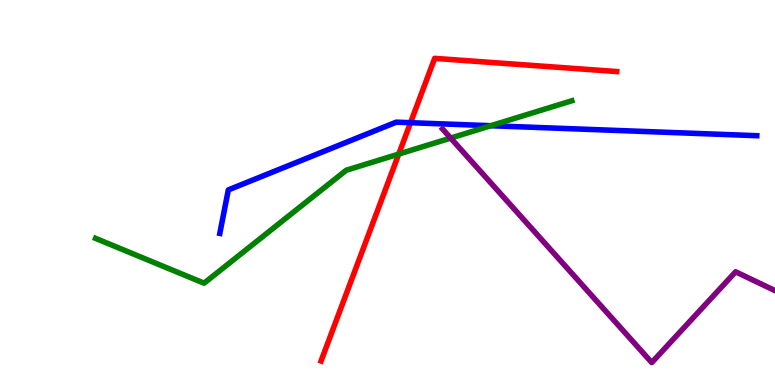[{'lines': ['blue', 'red'], 'intersections': [{'x': 5.3, 'y': 6.81}]}, {'lines': ['green', 'red'], 'intersections': [{'x': 5.15, 'y': 6.0}]}, {'lines': ['purple', 'red'], 'intersections': []}, {'lines': ['blue', 'green'], 'intersections': [{'x': 6.33, 'y': 6.73}]}, {'lines': ['blue', 'purple'], 'intersections': []}, {'lines': ['green', 'purple'], 'intersections': [{'x': 5.82, 'y': 6.41}]}]